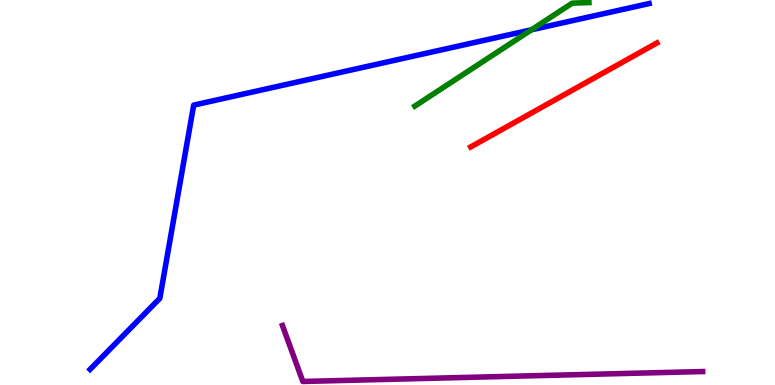[{'lines': ['blue', 'red'], 'intersections': []}, {'lines': ['green', 'red'], 'intersections': []}, {'lines': ['purple', 'red'], 'intersections': []}, {'lines': ['blue', 'green'], 'intersections': [{'x': 6.86, 'y': 9.23}]}, {'lines': ['blue', 'purple'], 'intersections': []}, {'lines': ['green', 'purple'], 'intersections': []}]